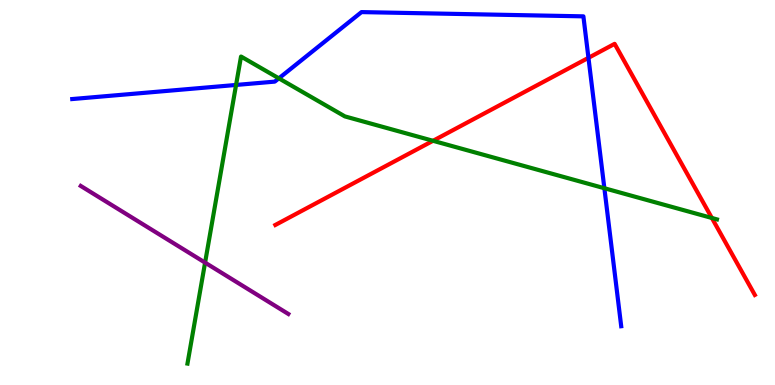[{'lines': ['blue', 'red'], 'intersections': [{'x': 7.59, 'y': 8.5}]}, {'lines': ['green', 'red'], 'intersections': [{'x': 5.59, 'y': 6.34}, {'x': 9.19, 'y': 4.34}]}, {'lines': ['purple', 'red'], 'intersections': []}, {'lines': ['blue', 'green'], 'intersections': [{'x': 3.05, 'y': 7.79}, {'x': 3.6, 'y': 7.97}, {'x': 7.8, 'y': 5.11}]}, {'lines': ['blue', 'purple'], 'intersections': []}, {'lines': ['green', 'purple'], 'intersections': [{'x': 2.65, 'y': 3.18}]}]